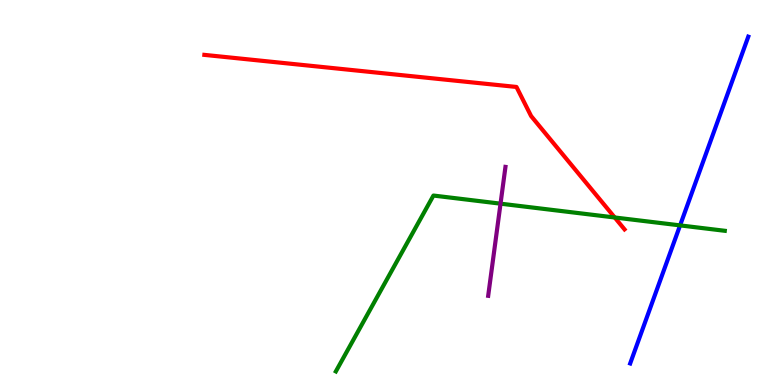[{'lines': ['blue', 'red'], 'intersections': []}, {'lines': ['green', 'red'], 'intersections': [{'x': 7.93, 'y': 4.35}]}, {'lines': ['purple', 'red'], 'intersections': []}, {'lines': ['blue', 'green'], 'intersections': [{'x': 8.78, 'y': 4.15}]}, {'lines': ['blue', 'purple'], 'intersections': []}, {'lines': ['green', 'purple'], 'intersections': [{'x': 6.46, 'y': 4.71}]}]